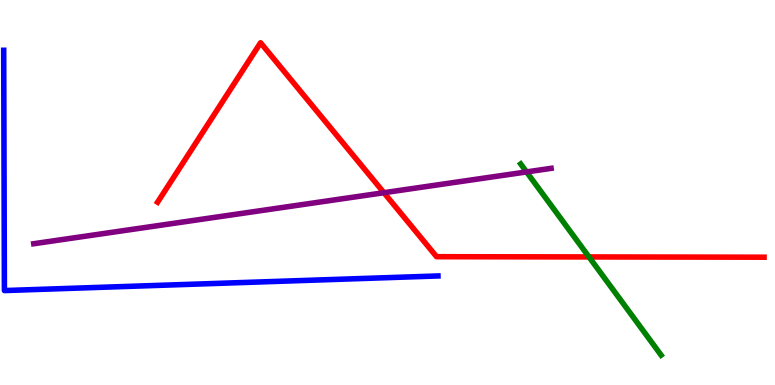[{'lines': ['blue', 'red'], 'intersections': []}, {'lines': ['green', 'red'], 'intersections': [{'x': 7.6, 'y': 3.33}]}, {'lines': ['purple', 'red'], 'intersections': [{'x': 4.95, 'y': 4.99}]}, {'lines': ['blue', 'green'], 'intersections': []}, {'lines': ['blue', 'purple'], 'intersections': []}, {'lines': ['green', 'purple'], 'intersections': [{'x': 6.79, 'y': 5.53}]}]